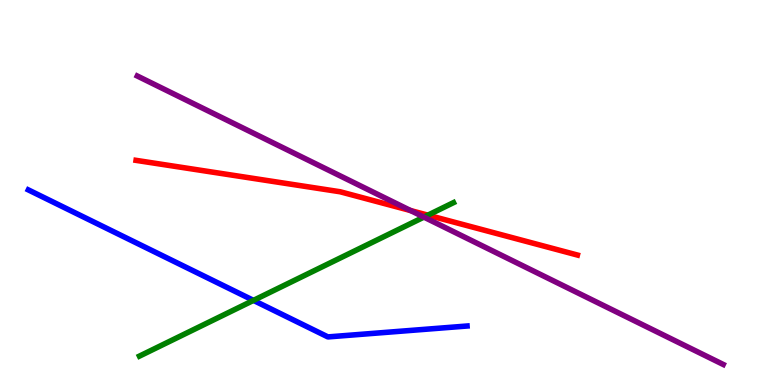[{'lines': ['blue', 'red'], 'intersections': []}, {'lines': ['green', 'red'], 'intersections': [{'x': 5.52, 'y': 4.41}]}, {'lines': ['purple', 'red'], 'intersections': [{'x': 5.3, 'y': 4.53}]}, {'lines': ['blue', 'green'], 'intersections': [{'x': 3.27, 'y': 2.2}]}, {'lines': ['blue', 'purple'], 'intersections': []}, {'lines': ['green', 'purple'], 'intersections': [{'x': 5.47, 'y': 4.36}]}]